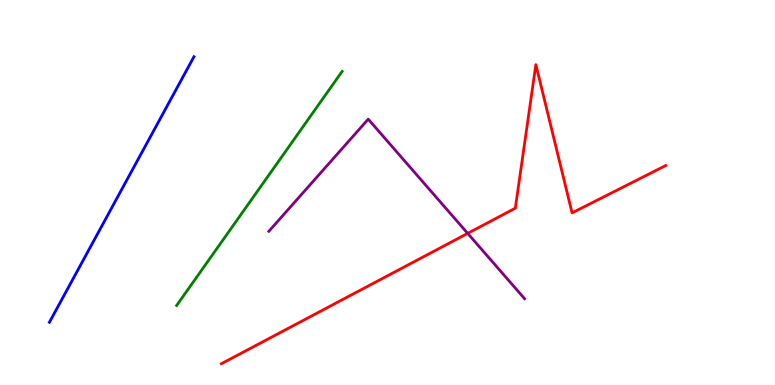[{'lines': ['blue', 'red'], 'intersections': []}, {'lines': ['green', 'red'], 'intersections': []}, {'lines': ['purple', 'red'], 'intersections': [{'x': 6.03, 'y': 3.94}]}, {'lines': ['blue', 'green'], 'intersections': []}, {'lines': ['blue', 'purple'], 'intersections': []}, {'lines': ['green', 'purple'], 'intersections': []}]